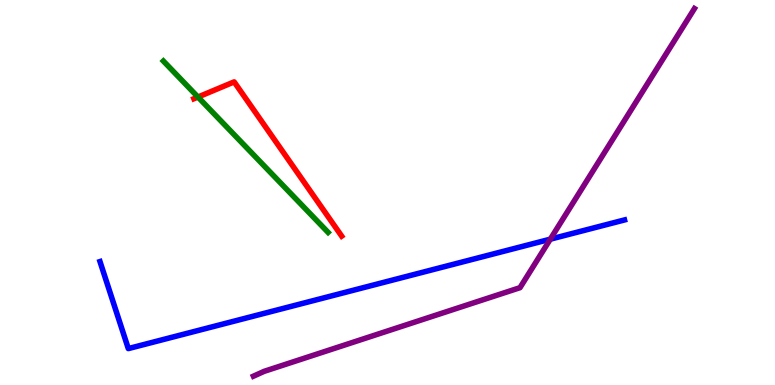[{'lines': ['blue', 'red'], 'intersections': []}, {'lines': ['green', 'red'], 'intersections': [{'x': 2.55, 'y': 7.48}]}, {'lines': ['purple', 'red'], 'intersections': []}, {'lines': ['blue', 'green'], 'intersections': []}, {'lines': ['blue', 'purple'], 'intersections': [{'x': 7.1, 'y': 3.79}]}, {'lines': ['green', 'purple'], 'intersections': []}]